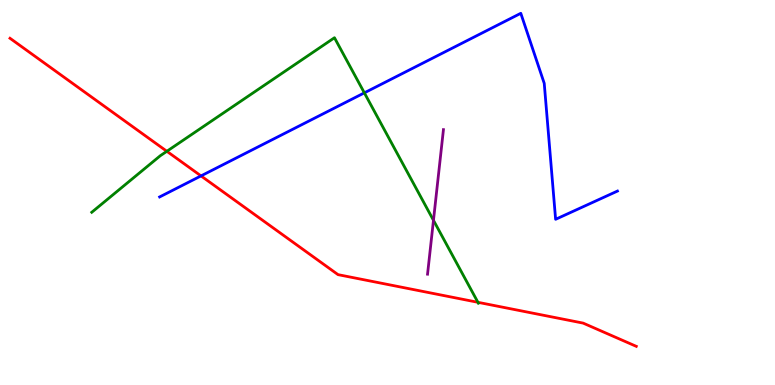[{'lines': ['blue', 'red'], 'intersections': [{'x': 2.59, 'y': 5.43}]}, {'lines': ['green', 'red'], 'intersections': [{'x': 2.15, 'y': 6.07}, {'x': 6.17, 'y': 2.15}]}, {'lines': ['purple', 'red'], 'intersections': []}, {'lines': ['blue', 'green'], 'intersections': [{'x': 4.7, 'y': 7.59}]}, {'lines': ['blue', 'purple'], 'intersections': []}, {'lines': ['green', 'purple'], 'intersections': [{'x': 5.59, 'y': 4.28}]}]